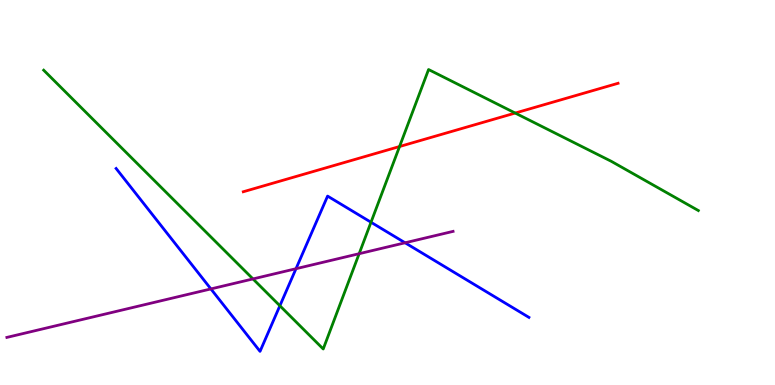[{'lines': ['blue', 'red'], 'intersections': []}, {'lines': ['green', 'red'], 'intersections': [{'x': 5.16, 'y': 6.19}, {'x': 6.65, 'y': 7.06}]}, {'lines': ['purple', 'red'], 'intersections': []}, {'lines': ['blue', 'green'], 'intersections': [{'x': 3.61, 'y': 2.06}, {'x': 4.79, 'y': 4.23}]}, {'lines': ['blue', 'purple'], 'intersections': [{'x': 2.72, 'y': 2.5}, {'x': 3.82, 'y': 3.02}, {'x': 5.23, 'y': 3.69}]}, {'lines': ['green', 'purple'], 'intersections': [{'x': 3.26, 'y': 2.76}, {'x': 4.63, 'y': 3.41}]}]